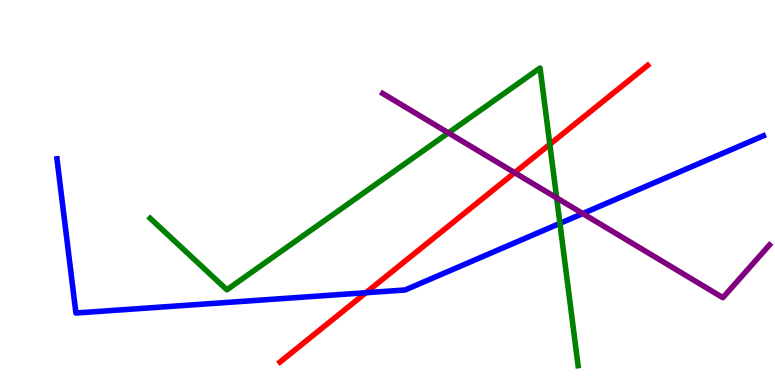[{'lines': ['blue', 'red'], 'intersections': [{'x': 4.72, 'y': 2.4}]}, {'lines': ['green', 'red'], 'intersections': [{'x': 7.09, 'y': 6.25}]}, {'lines': ['purple', 'red'], 'intersections': [{'x': 6.64, 'y': 5.51}]}, {'lines': ['blue', 'green'], 'intersections': [{'x': 7.22, 'y': 4.2}]}, {'lines': ['blue', 'purple'], 'intersections': [{'x': 7.52, 'y': 4.45}]}, {'lines': ['green', 'purple'], 'intersections': [{'x': 5.79, 'y': 6.55}, {'x': 7.18, 'y': 4.86}]}]